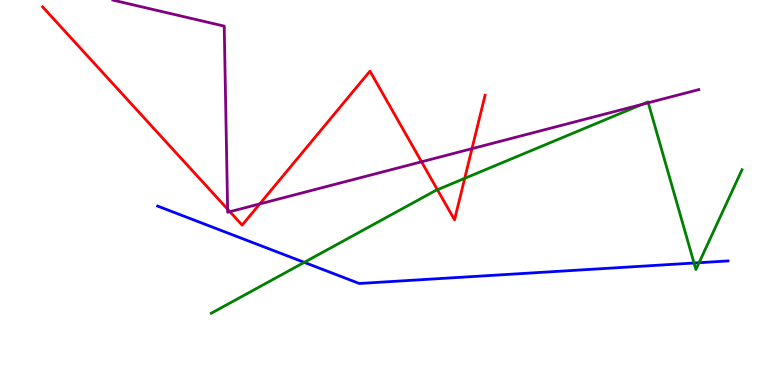[{'lines': ['blue', 'red'], 'intersections': []}, {'lines': ['green', 'red'], 'intersections': [{'x': 5.64, 'y': 5.07}, {'x': 6.0, 'y': 5.37}]}, {'lines': ['purple', 'red'], 'intersections': [{'x': 2.94, 'y': 4.57}, {'x': 2.97, 'y': 4.5}, {'x': 3.35, 'y': 4.7}, {'x': 5.44, 'y': 5.8}, {'x': 6.09, 'y': 6.14}]}, {'lines': ['blue', 'green'], 'intersections': [{'x': 3.93, 'y': 3.19}, {'x': 8.96, 'y': 3.17}, {'x': 9.02, 'y': 3.18}]}, {'lines': ['blue', 'purple'], 'intersections': []}, {'lines': ['green', 'purple'], 'intersections': [{'x': 8.29, 'y': 7.29}, {'x': 8.36, 'y': 7.33}]}]